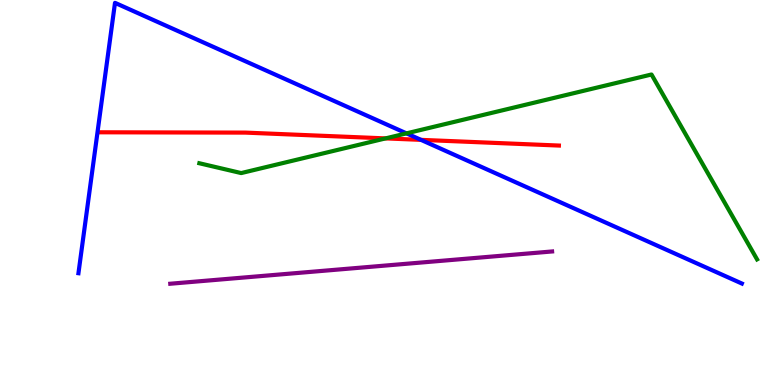[{'lines': ['blue', 'red'], 'intersections': [{'x': 5.43, 'y': 6.37}]}, {'lines': ['green', 'red'], 'intersections': [{'x': 4.97, 'y': 6.41}]}, {'lines': ['purple', 'red'], 'intersections': []}, {'lines': ['blue', 'green'], 'intersections': [{'x': 5.24, 'y': 6.54}]}, {'lines': ['blue', 'purple'], 'intersections': []}, {'lines': ['green', 'purple'], 'intersections': []}]